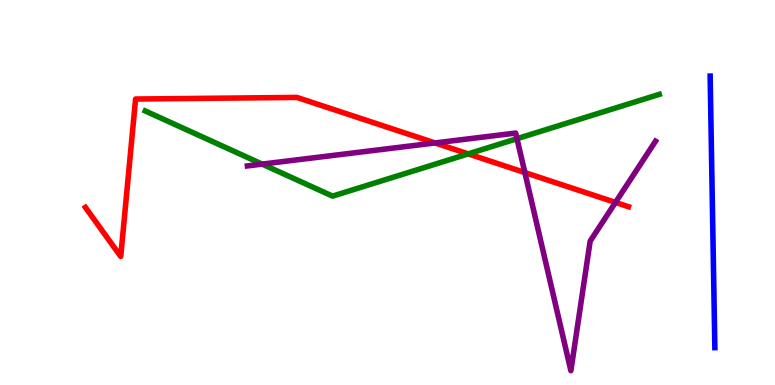[{'lines': ['blue', 'red'], 'intersections': []}, {'lines': ['green', 'red'], 'intersections': [{'x': 6.04, 'y': 6.0}]}, {'lines': ['purple', 'red'], 'intersections': [{'x': 5.61, 'y': 6.29}, {'x': 6.77, 'y': 5.52}, {'x': 7.94, 'y': 4.74}]}, {'lines': ['blue', 'green'], 'intersections': []}, {'lines': ['blue', 'purple'], 'intersections': []}, {'lines': ['green', 'purple'], 'intersections': [{'x': 3.38, 'y': 5.74}, {'x': 6.67, 'y': 6.4}]}]